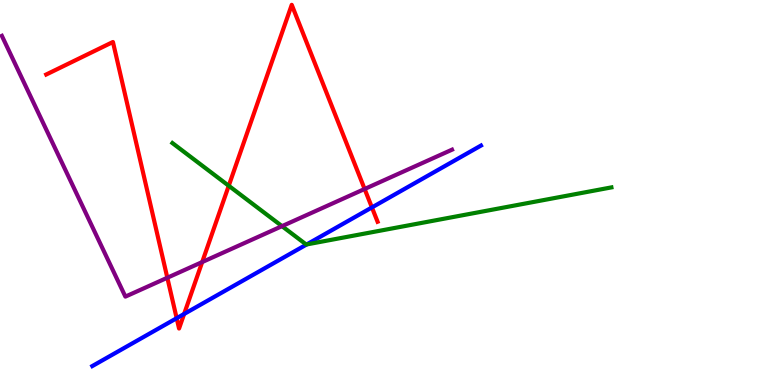[{'lines': ['blue', 'red'], 'intersections': [{'x': 2.28, 'y': 1.73}, {'x': 2.38, 'y': 1.84}, {'x': 4.8, 'y': 4.61}]}, {'lines': ['green', 'red'], 'intersections': [{'x': 2.95, 'y': 5.17}]}, {'lines': ['purple', 'red'], 'intersections': [{'x': 2.16, 'y': 2.79}, {'x': 2.61, 'y': 3.19}, {'x': 4.7, 'y': 5.09}]}, {'lines': ['blue', 'green'], 'intersections': [{'x': 3.96, 'y': 3.65}]}, {'lines': ['blue', 'purple'], 'intersections': []}, {'lines': ['green', 'purple'], 'intersections': [{'x': 3.64, 'y': 4.13}]}]